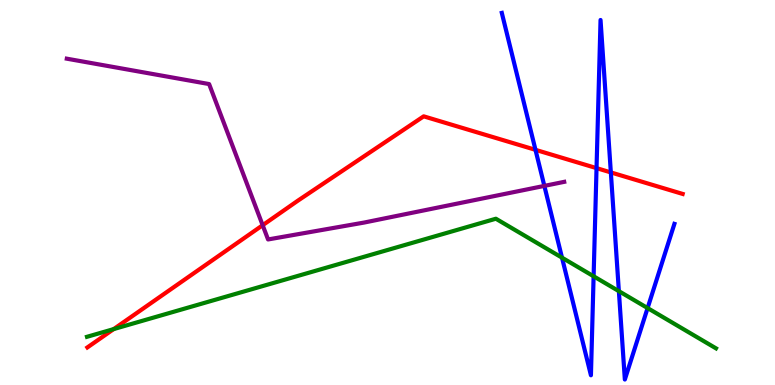[{'lines': ['blue', 'red'], 'intersections': [{'x': 6.91, 'y': 6.11}, {'x': 7.7, 'y': 5.63}, {'x': 7.88, 'y': 5.52}]}, {'lines': ['green', 'red'], 'intersections': [{'x': 1.47, 'y': 1.45}]}, {'lines': ['purple', 'red'], 'intersections': [{'x': 3.39, 'y': 4.15}]}, {'lines': ['blue', 'green'], 'intersections': [{'x': 7.25, 'y': 3.31}, {'x': 7.66, 'y': 2.82}, {'x': 7.99, 'y': 2.44}, {'x': 8.36, 'y': 2.0}]}, {'lines': ['blue', 'purple'], 'intersections': [{'x': 7.02, 'y': 5.17}]}, {'lines': ['green', 'purple'], 'intersections': []}]